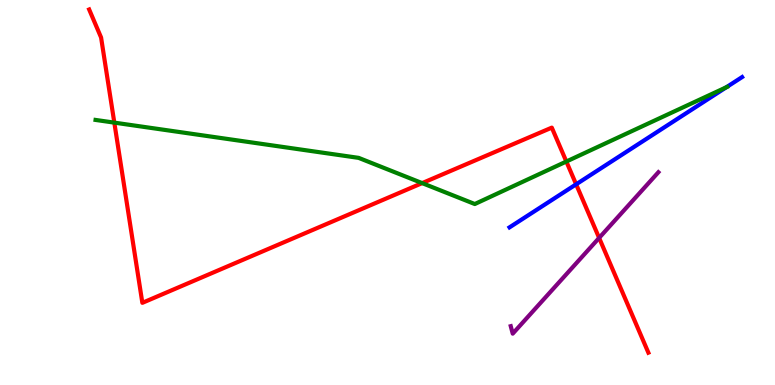[{'lines': ['blue', 'red'], 'intersections': [{'x': 7.43, 'y': 5.21}]}, {'lines': ['green', 'red'], 'intersections': [{'x': 1.48, 'y': 6.81}, {'x': 5.45, 'y': 5.24}, {'x': 7.31, 'y': 5.8}]}, {'lines': ['purple', 'red'], 'intersections': [{'x': 7.73, 'y': 3.82}]}, {'lines': ['blue', 'green'], 'intersections': [{'x': 9.37, 'y': 7.73}]}, {'lines': ['blue', 'purple'], 'intersections': []}, {'lines': ['green', 'purple'], 'intersections': []}]